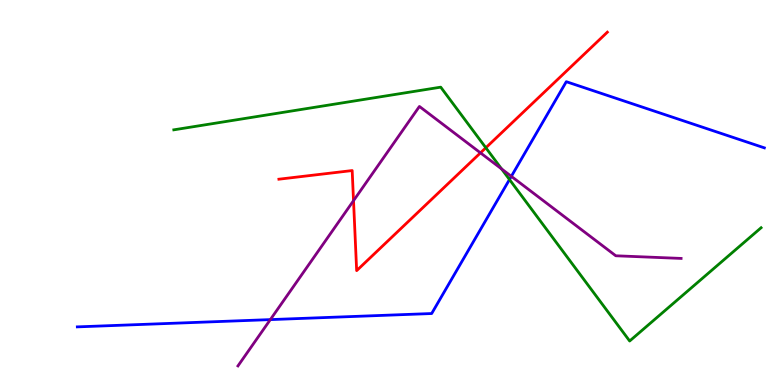[{'lines': ['blue', 'red'], 'intersections': []}, {'lines': ['green', 'red'], 'intersections': [{'x': 6.27, 'y': 6.16}]}, {'lines': ['purple', 'red'], 'intersections': [{'x': 4.56, 'y': 4.79}, {'x': 6.2, 'y': 6.03}]}, {'lines': ['blue', 'green'], 'intersections': [{'x': 6.57, 'y': 5.34}]}, {'lines': ['blue', 'purple'], 'intersections': [{'x': 3.49, 'y': 1.7}, {'x': 6.6, 'y': 5.42}]}, {'lines': ['green', 'purple'], 'intersections': [{'x': 6.47, 'y': 5.61}]}]